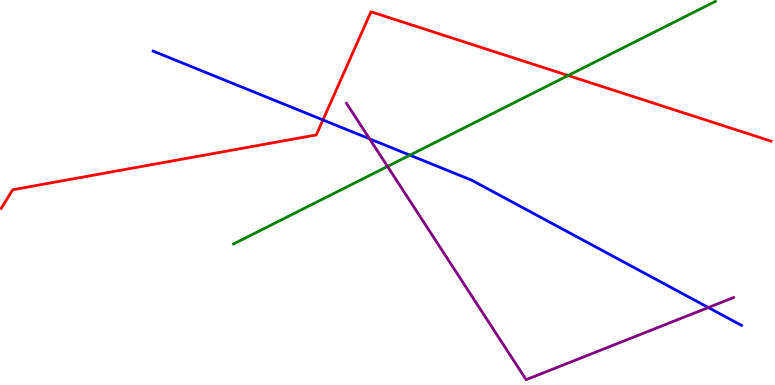[{'lines': ['blue', 'red'], 'intersections': [{'x': 4.17, 'y': 6.88}]}, {'lines': ['green', 'red'], 'intersections': [{'x': 7.33, 'y': 8.04}]}, {'lines': ['purple', 'red'], 'intersections': []}, {'lines': ['blue', 'green'], 'intersections': [{'x': 5.29, 'y': 5.97}]}, {'lines': ['blue', 'purple'], 'intersections': [{'x': 4.77, 'y': 6.39}, {'x': 9.14, 'y': 2.01}]}, {'lines': ['green', 'purple'], 'intersections': [{'x': 5.0, 'y': 5.68}]}]